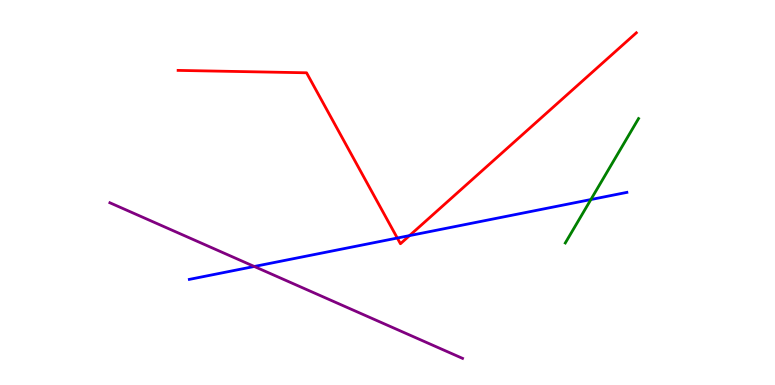[{'lines': ['blue', 'red'], 'intersections': [{'x': 5.13, 'y': 3.82}, {'x': 5.28, 'y': 3.88}]}, {'lines': ['green', 'red'], 'intersections': []}, {'lines': ['purple', 'red'], 'intersections': []}, {'lines': ['blue', 'green'], 'intersections': [{'x': 7.62, 'y': 4.82}]}, {'lines': ['blue', 'purple'], 'intersections': [{'x': 3.28, 'y': 3.08}]}, {'lines': ['green', 'purple'], 'intersections': []}]